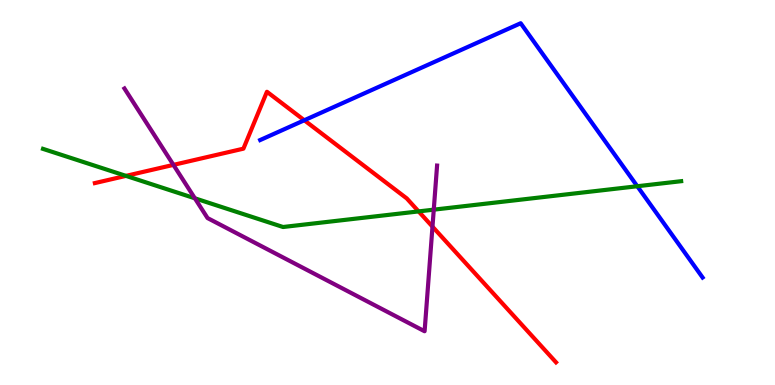[{'lines': ['blue', 'red'], 'intersections': [{'x': 3.93, 'y': 6.88}]}, {'lines': ['green', 'red'], 'intersections': [{'x': 1.63, 'y': 5.43}, {'x': 5.4, 'y': 4.51}]}, {'lines': ['purple', 'red'], 'intersections': [{'x': 2.24, 'y': 5.72}, {'x': 5.58, 'y': 4.11}]}, {'lines': ['blue', 'green'], 'intersections': [{'x': 8.22, 'y': 5.16}]}, {'lines': ['blue', 'purple'], 'intersections': []}, {'lines': ['green', 'purple'], 'intersections': [{'x': 2.51, 'y': 4.85}, {'x': 5.6, 'y': 4.55}]}]